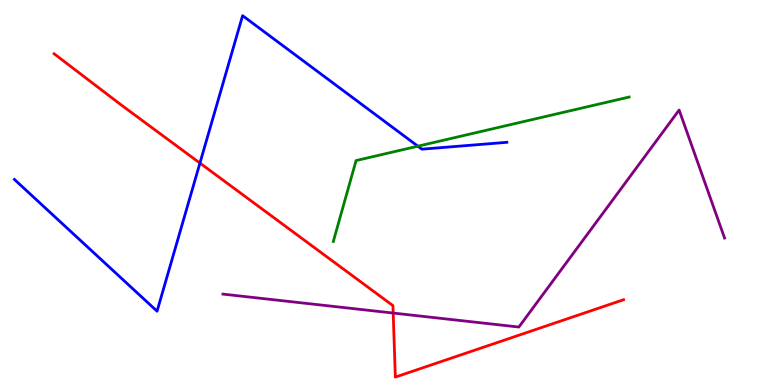[{'lines': ['blue', 'red'], 'intersections': [{'x': 2.58, 'y': 5.76}]}, {'lines': ['green', 'red'], 'intersections': []}, {'lines': ['purple', 'red'], 'intersections': [{'x': 5.07, 'y': 1.87}]}, {'lines': ['blue', 'green'], 'intersections': [{'x': 5.39, 'y': 6.2}]}, {'lines': ['blue', 'purple'], 'intersections': []}, {'lines': ['green', 'purple'], 'intersections': []}]